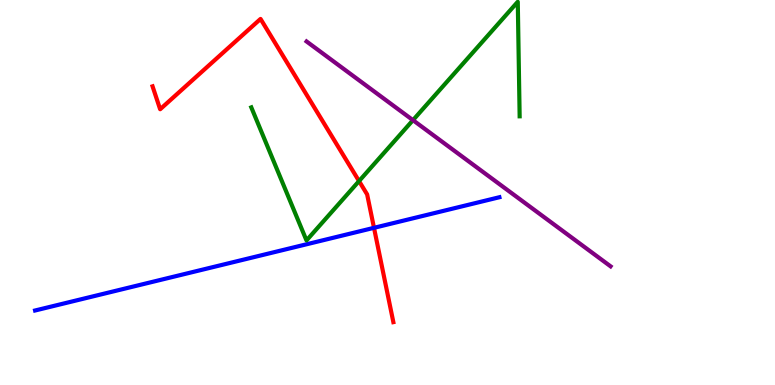[{'lines': ['blue', 'red'], 'intersections': [{'x': 4.83, 'y': 4.08}]}, {'lines': ['green', 'red'], 'intersections': [{'x': 4.63, 'y': 5.3}]}, {'lines': ['purple', 'red'], 'intersections': []}, {'lines': ['blue', 'green'], 'intersections': []}, {'lines': ['blue', 'purple'], 'intersections': []}, {'lines': ['green', 'purple'], 'intersections': [{'x': 5.33, 'y': 6.88}]}]